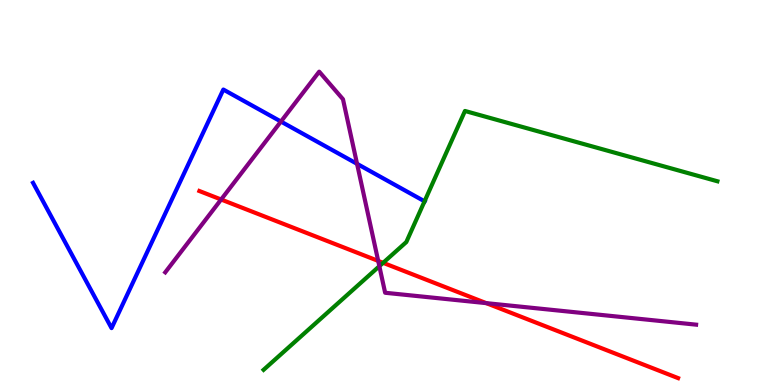[{'lines': ['blue', 'red'], 'intersections': []}, {'lines': ['green', 'red'], 'intersections': [{'x': 4.94, 'y': 3.17}]}, {'lines': ['purple', 'red'], 'intersections': [{'x': 2.85, 'y': 4.82}, {'x': 4.88, 'y': 3.22}, {'x': 6.27, 'y': 2.13}]}, {'lines': ['blue', 'green'], 'intersections': [{'x': 5.48, 'y': 4.77}]}, {'lines': ['blue', 'purple'], 'intersections': [{'x': 3.62, 'y': 6.84}, {'x': 4.61, 'y': 5.74}]}, {'lines': ['green', 'purple'], 'intersections': [{'x': 4.89, 'y': 3.09}]}]